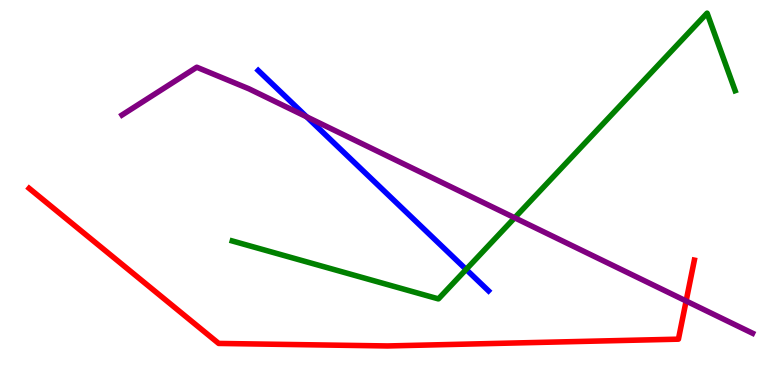[{'lines': ['blue', 'red'], 'intersections': []}, {'lines': ['green', 'red'], 'intersections': []}, {'lines': ['purple', 'red'], 'intersections': [{'x': 8.85, 'y': 2.18}]}, {'lines': ['blue', 'green'], 'intersections': [{'x': 6.01, 'y': 3.0}]}, {'lines': ['blue', 'purple'], 'intersections': [{'x': 3.96, 'y': 6.97}]}, {'lines': ['green', 'purple'], 'intersections': [{'x': 6.64, 'y': 4.34}]}]